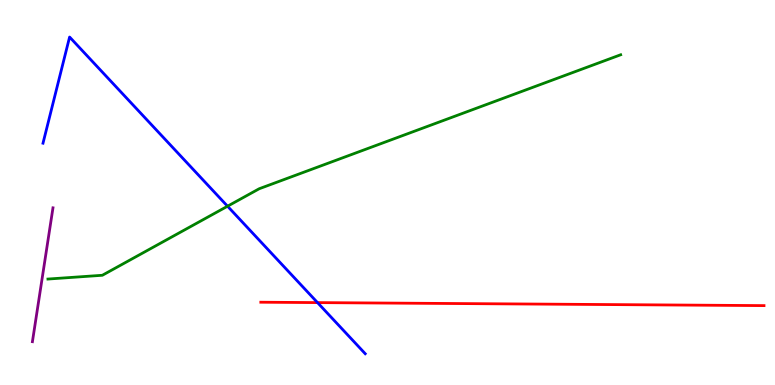[{'lines': ['blue', 'red'], 'intersections': [{'x': 4.1, 'y': 2.14}]}, {'lines': ['green', 'red'], 'intersections': []}, {'lines': ['purple', 'red'], 'intersections': []}, {'lines': ['blue', 'green'], 'intersections': [{'x': 2.94, 'y': 4.64}]}, {'lines': ['blue', 'purple'], 'intersections': []}, {'lines': ['green', 'purple'], 'intersections': []}]